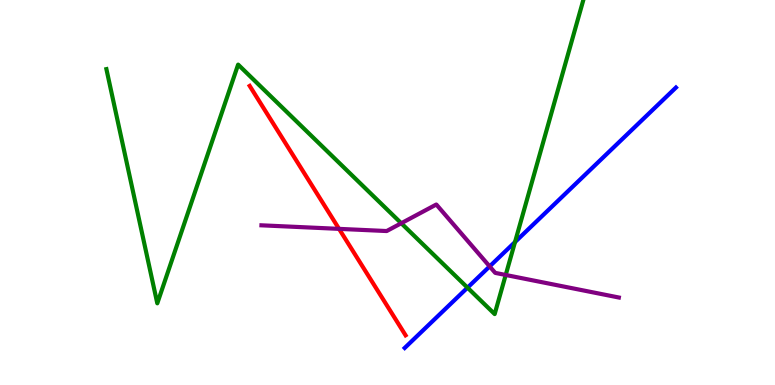[{'lines': ['blue', 'red'], 'intersections': []}, {'lines': ['green', 'red'], 'intersections': []}, {'lines': ['purple', 'red'], 'intersections': [{'x': 4.37, 'y': 4.06}]}, {'lines': ['blue', 'green'], 'intersections': [{'x': 6.03, 'y': 2.53}, {'x': 6.65, 'y': 3.71}]}, {'lines': ['blue', 'purple'], 'intersections': [{'x': 6.32, 'y': 3.08}]}, {'lines': ['green', 'purple'], 'intersections': [{'x': 5.18, 'y': 4.2}, {'x': 6.53, 'y': 2.86}]}]